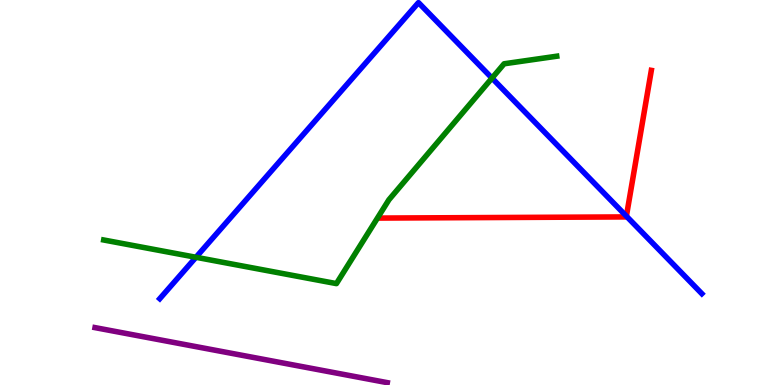[{'lines': ['blue', 'red'], 'intersections': [{'x': 8.08, 'y': 4.39}]}, {'lines': ['green', 'red'], 'intersections': []}, {'lines': ['purple', 'red'], 'intersections': []}, {'lines': ['blue', 'green'], 'intersections': [{'x': 2.53, 'y': 3.32}, {'x': 6.35, 'y': 7.97}]}, {'lines': ['blue', 'purple'], 'intersections': []}, {'lines': ['green', 'purple'], 'intersections': []}]